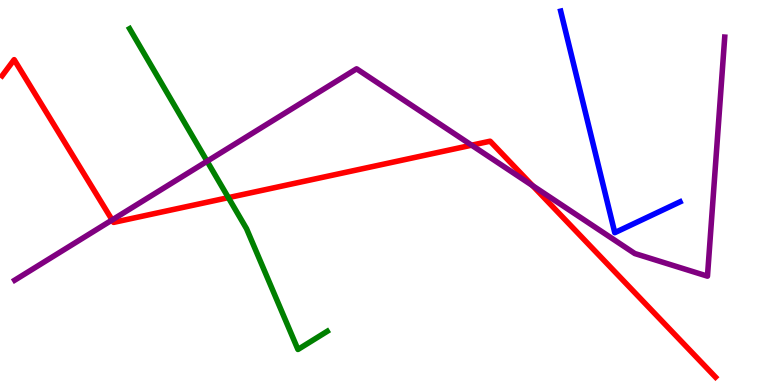[{'lines': ['blue', 'red'], 'intersections': []}, {'lines': ['green', 'red'], 'intersections': [{'x': 2.95, 'y': 4.87}]}, {'lines': ['purple', 'red'], 'intersections': [{'x': 1.45, 'y': 4.29}, {'x': 6.09, 'y': 6.23}, {'x': 6.87, 'y': 5.18}]}, {'lines': ['blue', 'green'], 'intersections': []}, {'lines': ['blue', 'purple'], 'intersections': []}, {'lines': ['green', 'purple'], 'intersections': [{'x': 2.67, 'y': 5.81}]}]